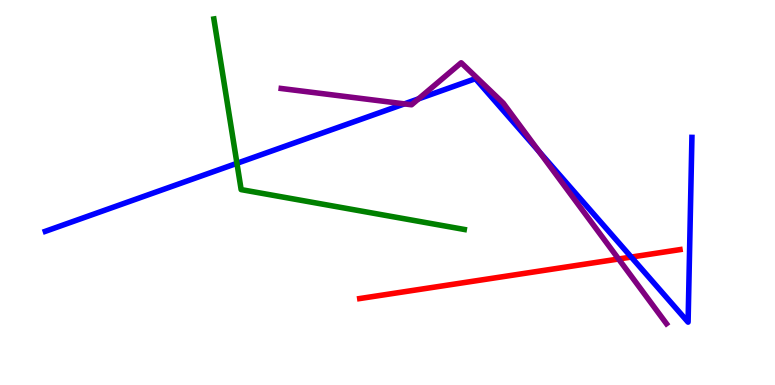[{'lines': ['blue', 'red'], 'intersections': [{'x': 8.15, 'y': 3.32}]}, {'lines': ['green', 'red'], 'intersections': []}, {'lines': ['purple', 'red'], 'intersections': [{'x': 7.98, 'y': 3.27}]}, {'lines': ['blue', 'green'], 'intersections': [{'x': 3.06, 'y': 5.76}]}, {'lines': ['blue', 'purple'], 'intersections': [{'x': 5.22, 'y': 7.3}, {'x': 5.4, 'y': 7.43}, {'x': 6.96, 'y': 6.06}]}, {'lines': ['green', 'purple'], 'intersections': []}]